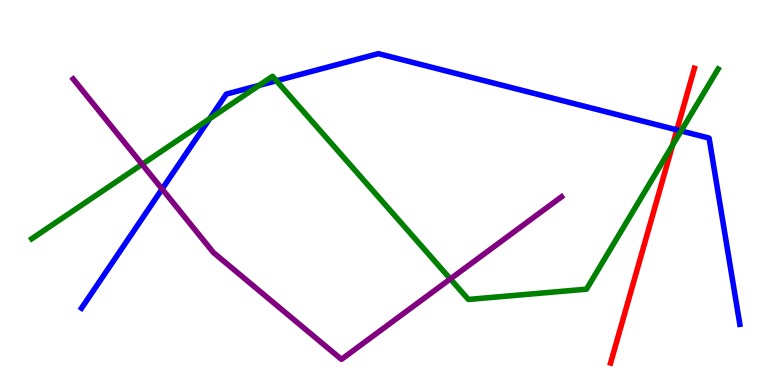[{'lines': ['blue', 'red'], 'intersections': [{'x': 8.73, 'y': 6.63}]}, {'lines': ['green', 'red'], 'intersections': [{'x': 8.68, 'y': 6.23}]}, {'lines': ['purple', 'red'], 'intersections': []}, {'lines': ['blue', 'green'], 'intersections': [{'x': 2.71, 'y': 6.92}, {'x': 3.34, 'y': 7.78}, {'x': 3.57, 'y': 7.9}, {'x': 8.79, 'y': 6.6}]}, {'lines': ['blue', 'purple'], 'intersections': [{'x': 2.09, 'y': 5.09}]}, {'lines': ['green', 'purple'], 'intersections': [{'x': 1.83, 'y': 5.73}, {'x': 5.81, 'y': 2.76}]}]